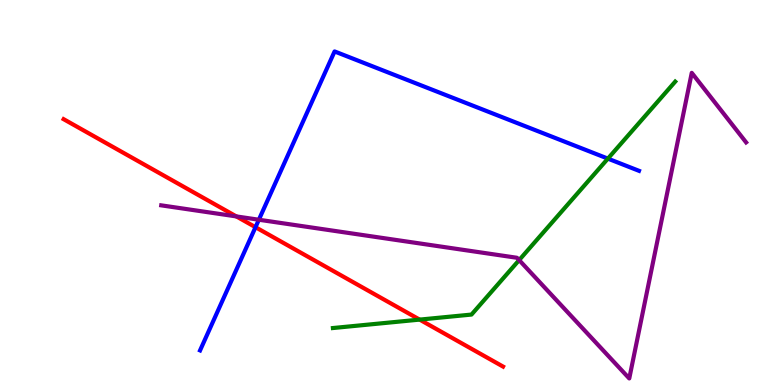[{'lines': ['blue', 'red'], 'intersections': [{'x': 3.3, 'y': 4.1}]}, {'lines': ['green', 'red'], 'intersections': [{'x': 5.41, 'y': 1.7}]}, {'lines': ['purple', 'red'], 'intersections': [{'x': 3.05, 'y': 4.38}]}, {'lines': ['blue', 'green'], 'intersections': [{'x': 7.84, 'y': 5.88}]}, {'lines': ['blue', 'purple'], 'intersections': [{'x': 3.34, 'y': 4.29}]}, {'lines': ['green', 'purple'], 'intersections': [{'x': 6.7, 'y': 3.24}]}]